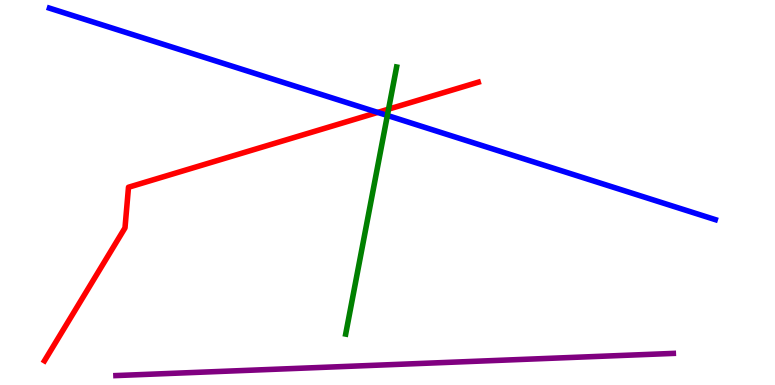[{'lines': ['blue', 'red'], 'intersections': [{'x': 4.87, 'y': 7.08}]}, {'lines': ['green', 'red'], 'intersections': [{'x': 5.01, 'y': 7.17}]}, {'lines': ['purple', 'red'], 'intersections': []}, {'lines': ['blue', 'green'], 'intersections': [{'x': 5.0, 'y': 7.0}]}, {'lines': ['blue', 'purple'], 'intersections': []}, {'lines': ['green', 'purple'], 'intersections': []}]